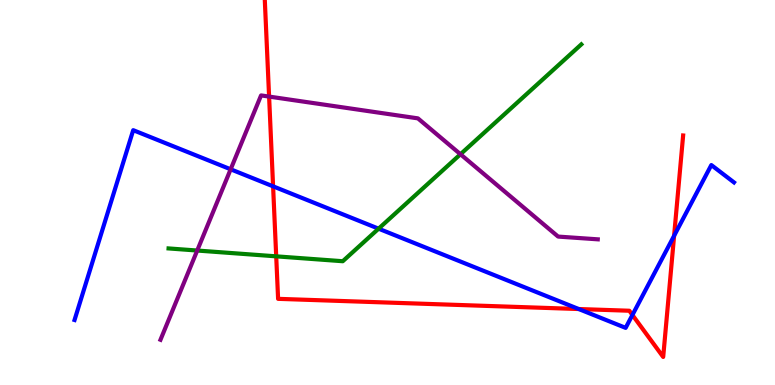[{'lines': ['blue', 'red'], 'intersections': [{'x': 3.52, 'y': 5.16}, {'x': 7.47, 'y': 1.97}, {'x': 8.16, 'y': 1.82}, {'x': 8.7, 'y': 3.88}]}, {'lines': ['green', 'red'], 'intersections': [{'x': 3.56, 'y': 3.34}]}, {'lines': ['purple', 'red'], 'intersections': [{'x': 3.47, 'y': 7.49}]}, {'lines': ['blue', 'green'], 'intersections': [{'x': 4.88, 'y': 4.06}]}, {'lines': ['blue', 'purple'], 'intersections': [{'x': 2.98, 'y': 5.6}]}, {'lines': ['green', 'purple'], 'intersections': [{'x': 2.54, 'y': 3.49}, {'x': 5.94, 'y': 5.99}]}]